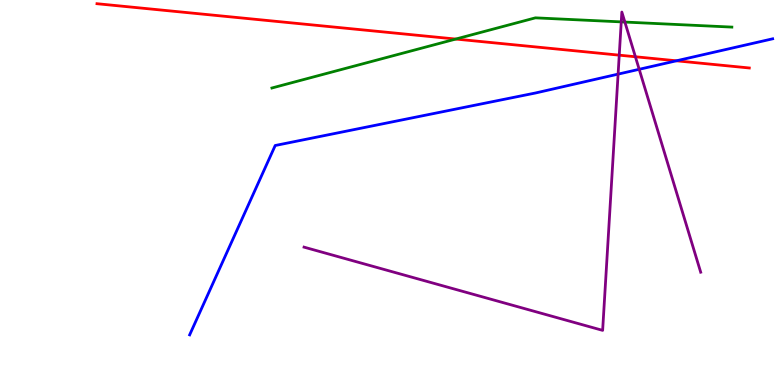[{'lines': ['blue', 'red'], 'intersections': [{'x': 8.73, 'y': 8.42}]}, {'lines': ['green', 'red'], 'intersections': [{'x': 5.88, 'y': 8.99}]}, {'lines': ['purple', 'red'], 'intersections': [{'x': 7.99, 'y': 8.57}, {'x': 8.2, 'y': 8.53}]}, {'lines': ['blue', 'green'], 'intersections': []}, {'lines': ['blue', 'purple'], 'intersections': [{'x': 7.98, 'y': 8.07}, {'x': 8.25, 'y': 8.2}]}, {'lines': ['green', 'purple'], 'intersections': [{'x': 8.02, 'y': 9.43}, {'x': 8.06, 'y': 9.43}]}]